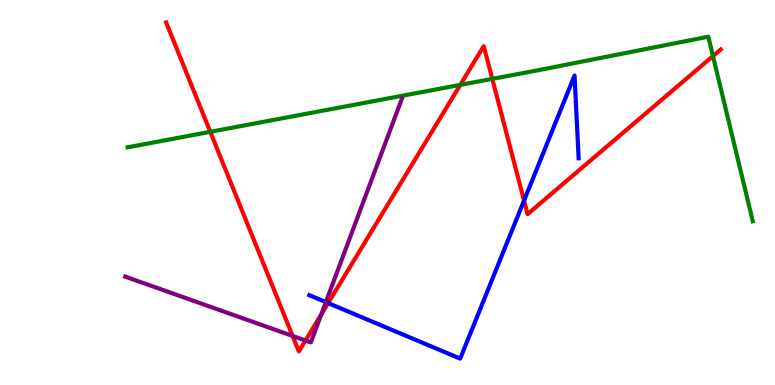[{'lines': ['blue', 'red'], 'intersections': [{'x': 4.23, 'y': 2.13}, {'x': 6.76, 'y': 4.79}]}, {'lines': ['green', 'red'], 'intersections': [{'x': 2.71, 'y': 6.58}, {'x': 5.94, 'y': 7.8}, {'x': 6.35, 'y': 7.95}, {'x': 9.2, 'y': 8.54}]}, {'lines': ['purple', 'red'], 'intersections': [{'x': 3.78, 'y': 1.27}, {'x': 3.94, 'y': 1.16}, {'x': 4.15, 'y': 1.83}]}, {'lines': ['blue', 'green'], 'intersections': []}, {'lines': ['blue', 'purple'], 'intersections': [{'x': 4.2, 'y': 2.15}]}, {'lines': ['green', 'purple'], 'intersections': []}]